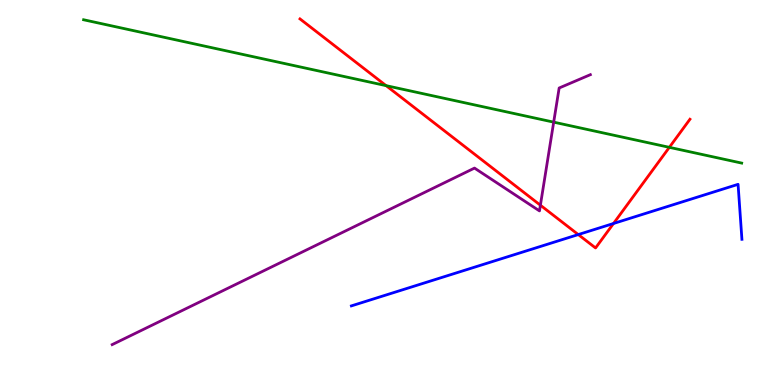[{'lines': ['blue', 'red'], 'intersections': [{'x': 7.46, 'y': 3.91}, {'x': 7.92, 'y': 4.2}]}, {'lines': ['green', 'red'], 'intersections': [{'x': 4.98, 'y': 7.78}, {'x': 8.64, 'y': 6.17}]}, {'lines': ['purple', 'red'], 'intersections': [{'x': 6.97, 'y': 4.67}]}, {'lines': ['blue', 'green'], 'intersections': []}, {'lines': ['blue', 'purple'], 'intersections': []}, {'lines': ['green', 'purple'], 'intersections': [{'x': 7.14, 'y': 6.83}]}]